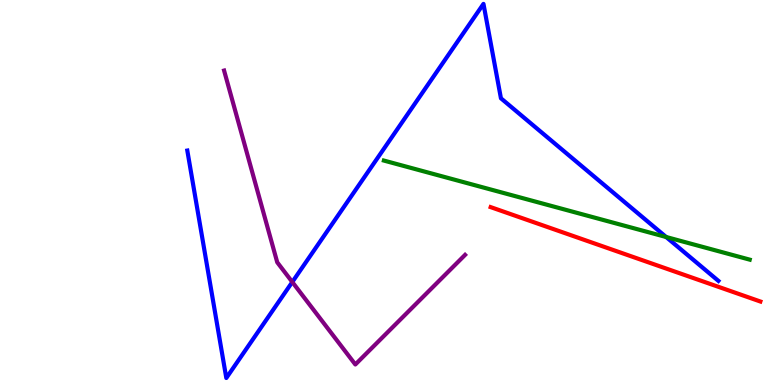[{'lines': ['blue', 'red'], 'intersections': []}, {'lines': ['green', 'red'], 'intersections': []}, {'lines': ['purple', 'red'], 'intersections': []}, {'lines': ['blue', 'green'], 'intersections': [{'x': 8.6, 'y': 3.84}]}, {'lines': ['blue', 'purple'], 'intersections': [{'x': 3.77, 'y': 2.67}]}, {'lines': ['green', 'purple'], 'intersections': []}]